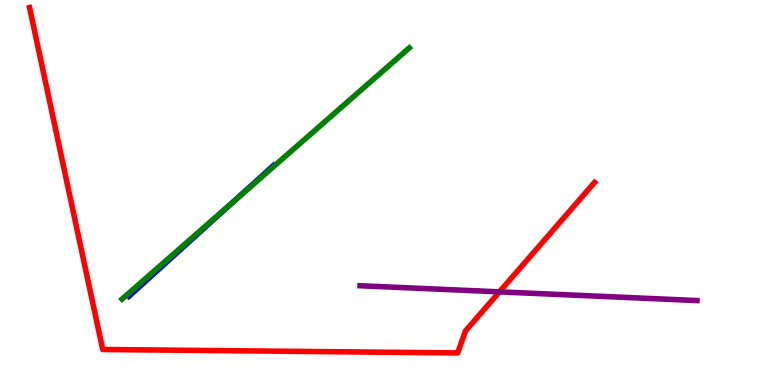[{'lines': ['blue', 'red'], 'intersections': []}, {'lines': ['green', 'red'], 'intersections': []}, {'lines': ['purple', 'red'], 'intersections': [{'x': 6.44, 'y': 2.42}]}, {'lines': ['blue', 'green'], 'intersections': [{'x': 3.01, 'y': 4.77}]}, {'lines': ['blue', 'purple'], 'intersections': []}, {'lines': ['green', 'purple'], 'intersections': []}]